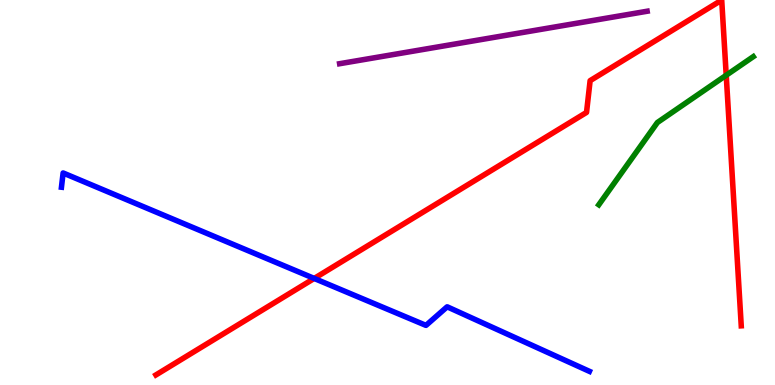[{'lines': ['blue', 'red'], 'intersections': [{'x': 4.05, 'y': 2.77}]}, {'lines': ['green', 'red'], 'intersections': [{'x': 9.37, 'y': 8.05}]}, {'lines': ['purple', 'red'], 'intersections': []}, {'lines': ['blue', 'green'], 'intersections': []}, {'lines': ['blue', 'purple'], 'intersections': []}, {'lines': ['green', 'purple'], 'intersections': []}]